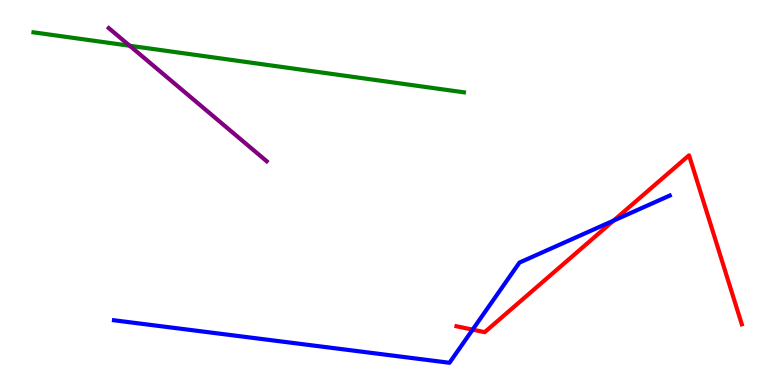[{'lines': ['blue', 'red'], 'intersections': [{'x': 6.1, 'y': 1.44}, {'x': 7.92, 'y': 4.27}]}, {'lines': ['green', 'red'], 'intersections': []}, {'lines': ['purple', 'red'], 'intersections': []}, {'lines': ['blue', 'green'], 'intersections': []}, {'lines': ['blue', 'purple'], 'intersections': []}, {'lines': ['green', 'purple'], 'intersections': [{'x': 1.67, 'y': 8.81}]}]